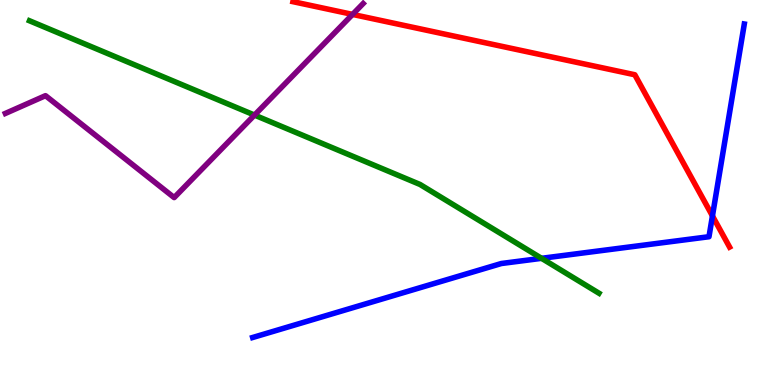[{'lines': ['blue', 'red'], 'intersections': [{'x': 9.19, 'y': 4.39}]}, {'lines': ['green', 'red'], 'intersections': []}, {'lines': ['purple', 'red'], 'intersections': [{'x': 4.55, 'y': 9.63}]}, {'lines': ['blue', 'green'], 'intersections': [{'x': 6.99, 'y': 3.29}]}, {'lines': ['blue', 'purple'], 'intersections': []}, {'lines': ['green', 'purple'], 'intersections': [{'x': 3.28, 'y': 7.01}]}]